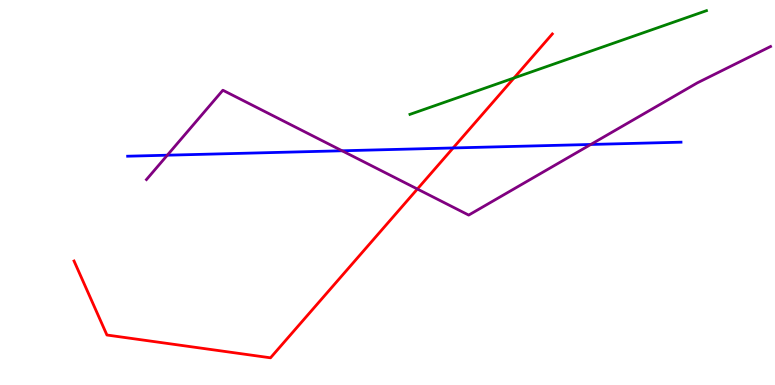[{'lines': ['blue', 'red'], 'intersections': [{'x': 5.85, 'y': 6.16}]}, {'lines': ['green', 'red'], 'intersections': [{'x': 6.63, 'y': 7.97}]}, {'lines': ['purple', 'red'], 'intersections': [{'x': 5.39, 'y': 5.09}]}, {'lines': ['blue', 'green'], 'intersections': []}, {'lines': ['blue', 'purple'], 'intersections': [{'x': 2.16, 'y': 5.97}, {'x': 4.41, 'y': 6.08}, {'x': 7.62, 'y': 6.25}]}, {'lines': ['green', 'purple'], 'intersections': []}]